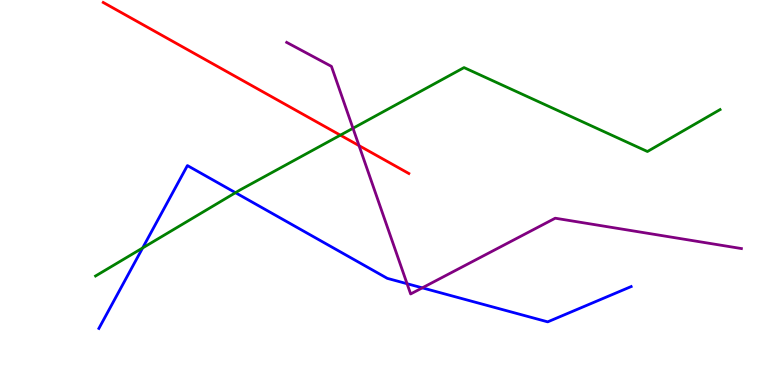[{'lines': ['blue', 'red'], 'intersections': []}, {'lines': ['green', 'red'], 'intersections': [{'x': 4.39, 'y': 6.49}]}, {'lines': ['purple', 'red'], 'intersections': [{'x': 4.63, 'y': 6.22}]}, {'lines': ['blue', 'green'], 'intersections': [{'x': 1.84, 'y': 3.56}, {'x': 3.04, 'y': 5.0}]}, {'lines': ['blue', 'purple'], 'intersections': [{'x': 5.25, 'y': 2.63}, {'x': 5.45, 'y': 2.52}]}, {'lines': ['green', 'purple'], 'intersections': [{'x': 4.55, 'y': 6.67}]}]